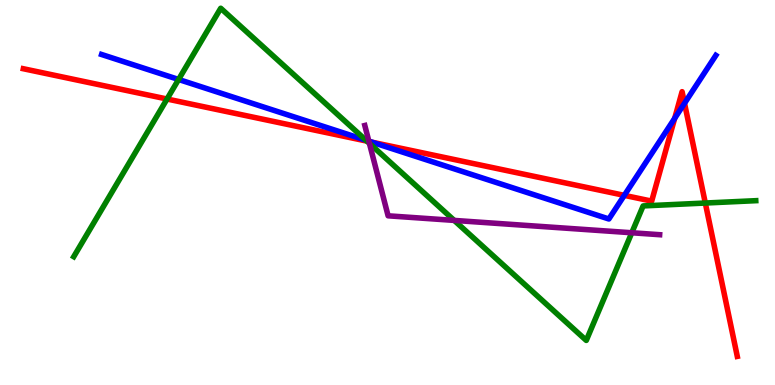[{'lines': ['blue', 'red'], 'intersections': [{'x': 4.8, 'y': 6.31}, {'x': 8.06, 'y': 4.93}, {'x': 8.71, 'y': 6.93}, {'x': 8.83, 'y': 7.32}]}, {'lines': ['green', 'red'], 'intersections': [{'x': 2.16, 'y': 7.43}, {'x': 4.74, 'y': 6.33}, {'x': 9.1, 'y': 4.73}]}, {'lines': ['purple', 'red'], 'intersections': [{'x': 4.76, 'y': 6.32}]}, {'lines': ['blue', 'green'], 'intersections': [{'x': 2.3, 'y': 7.94}, {'x': 4.72, 'y': 6.36}]}, {'lines': ['blue', 'purple'], 'intersections': [{'x': 4.76, 'y': 6.33}]}, {'lines': ['green', 'purple'], 'intersections': [{'x': 4.77, 'y': 6.28}, {'x': 5.86, 'y': 4.28}, {'x': 8.15, 'y': 3.95}]}]